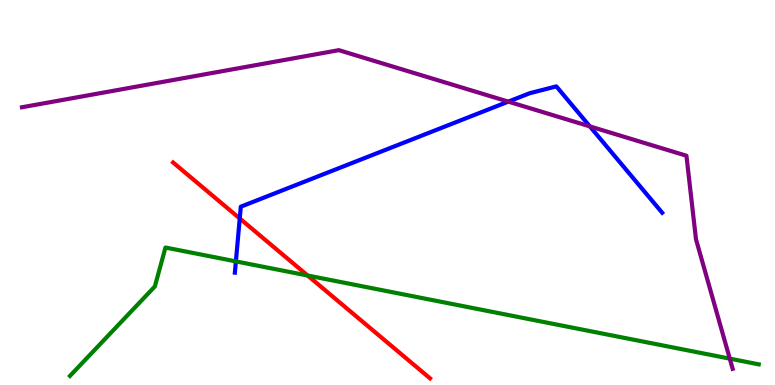[{'lines': ['blue', 'red'], 'intersections': [{'x': 3.09, 'y': 4.33}]}, {'lines': ['green', 'red'], 'intersections': [{'x': 3.97, 'y': 2.84}]}, {'lines': ['purple', 'red'], 'intersections': []}, {'lines': ['blue', 'green'], 'intersections': [{'x': 3.04, 'y': 3.21}]}, {'lines': ['blue', 'purple'], 'intersections': [{'x': 6.56, 'y': 7.36}, {'x': 7.61, 'y': 6.72}]}, {'lines': ['green', 'purple'], 'intersections': [{'x': 9.42, 'y': 0.685}]}]